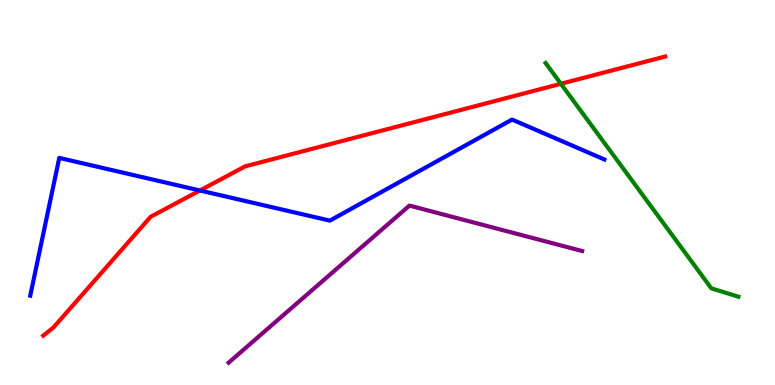[{'lines': ['blue', 'red'], 'intersections': [{'x': 2.58, 'y': 5.05}]}, {'lines': ['green', 'red'], 'intersections': [{'x': 7.24, 'y': 7.82}]}, {'lines': ['purple', 'red'], 'intersections': []}, {'lines': ['blue', 'green'], 'intersections': []}, {'lines': ['blue', 'purple'], 'intersections': []}, {'lines': ['green', 'purple'], 'intersections': []}]